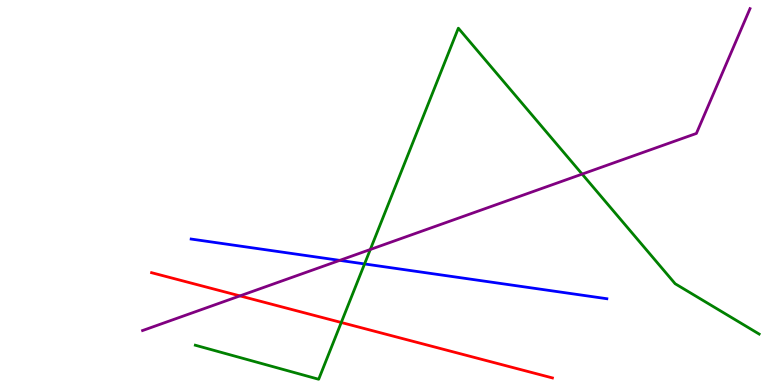[{'lines': ['blue', 'red'], 'intersections': []}, {'lines': ['green', 'red'], 'intersections': [{'x': 4.4, 'y': 1.62}]}, {'lines': ['purple', 'red'], 'intersections': [{'x': 3.1, 'y': 2.31}]}, {'lines': ['blue', 'green'], 'intersections': [{'x': 4.7, 'y': 3.14}]}, {'lines': ['blue', 'purple'], 'intersections': [{'x': 4.38, 'y': 3.24}]}, {'lines': ['green', 'purple'], 'intersections': [{'x': 4.78, 'y': 3.52}, {'x': 7.51, 'y': 5.48}]}]